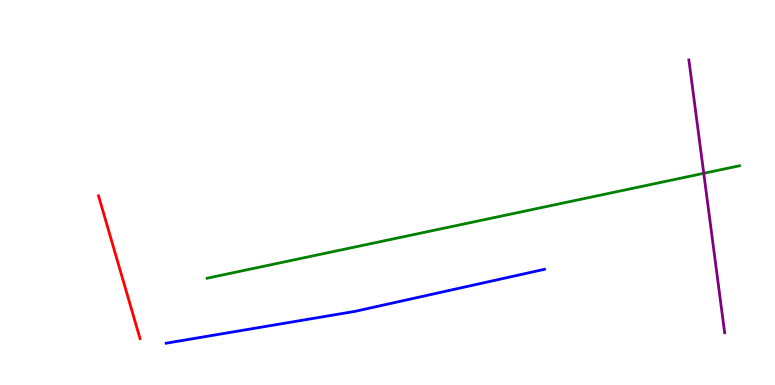[{'lines': ['blue', 'red'], 'intersections': []}, {'lines': ['green', 'red'], 'intersections': []}, {'lines': ['purple', 'red'], 'intersections': []}, {'lines': ['blue', 'green'], 'intersections': []}, {'lines': ['blue', 'purple'], 'intersections': []}, {'lines': ['green', 'purple'], 'intersections': [{'x': 9.08, 'y': 5.5}]}]